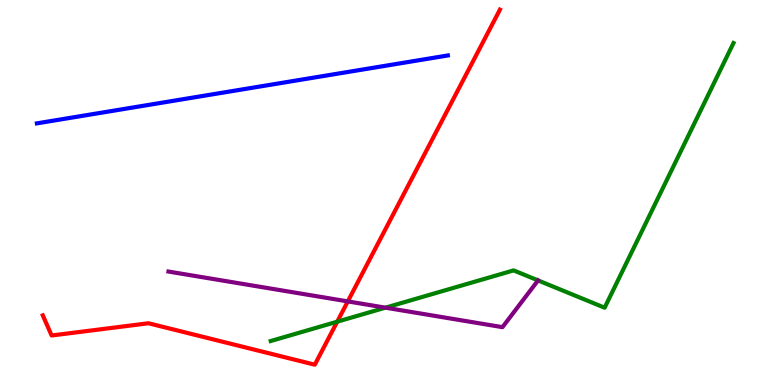[{'lines': ['blue', 'red'], 'intersections': []}, {'lines': ['green', 'red'], 'intersections': [{'x': 4.35, 'y': 1.64}]}, {'lines': ['purple', 'red'], 'intersections': [{'x': 4.49, 'y': 2.17}]}, {'lines': ['blue', 'green'], 'intersections': []}, {'lines': ['blue', 'purple'], 'intersections': []}, {'lines': ['green', 'purple'], 'intersections': [{'x': 4.97, 'y': 2.01}, {'x': 6.94, 'y': 2.72}]}]